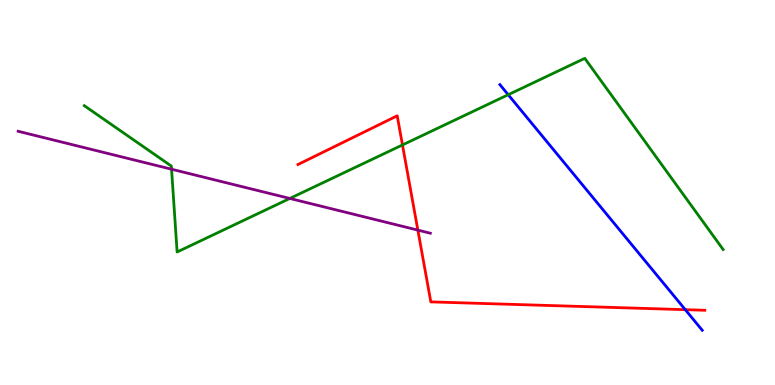[{'lines': ['blue', 'red'], 'intersections': [{'x': 8.84, 'y': 1.96}]}, {'lines': ['green', 'red'], 'intersections': [{'x': 5.19, 'y': 6.24}]}, {'lines': ['purple', 'red'], 'intersections': [{'x': 5.39, 'y': 4.02}]}, {'lines': ['blue', 'green'], 'intersections': [{'x': 6.56, 'y': 7.54}]}, {'lines': ['blue', 'purple'], 'intersections': []}, {'lines': ['green', 'purple'], 'intersections': [{'x': 2.21, 'y': 5.6}, {'x': 3.74, 'y': 4.85}]}]